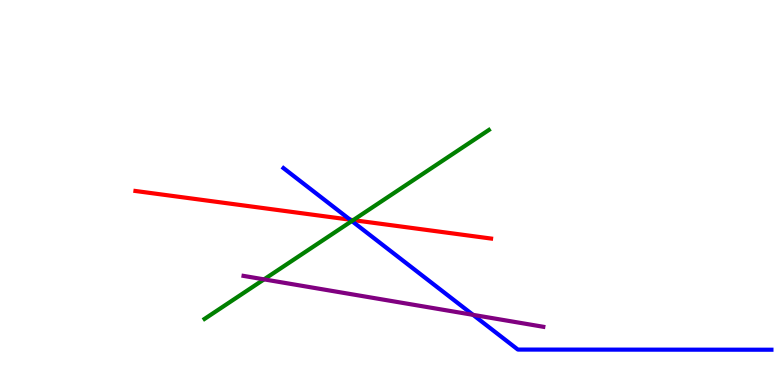[{'lines': ['blue', 'red'], 'intersections': [{'x': 4.52, 'y': 4.29}]}, {'lines': ['green', 'red'], 'intersections': [{'x': 4.56, 'y': 4.28}]}, {'lines': ['purple', 'red'], 'intersections': []}, {'lines': ['blue', 'green'], 'intersections': [{'x': 4.54, 'y': 4.26}]}, {'lines': ['blue', 'purple'], 'intersections': [{'x': 6.1, 'y': 1.82}]}, {'lines': ['green', 'purple'], 'intersections': [{'x': 3.41, 'y': 2.74}]}]